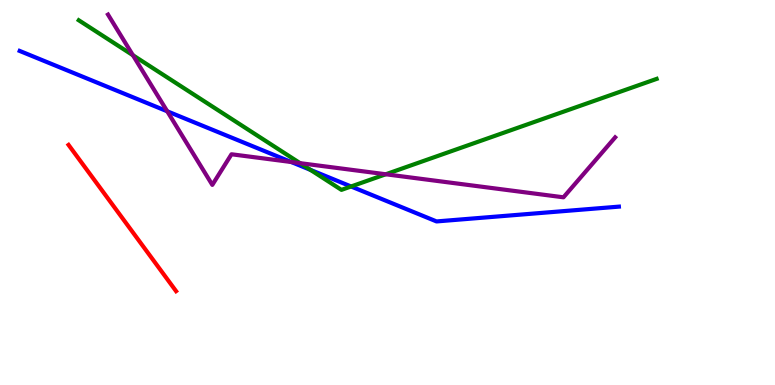[{'lines': ['blue', 'red'], 'intersections': []}, {'lines': ['green', 'red'], 'intersections': []}, {'lines': ['purple', 'red'], 'intersections': []}, {'lines': ['blue', 'green'], 'intersections': [{'x': 4.01, 'y': 5.59}, {'x': 4.53, 'y': 5.16}]}, {'lines': ['blue', 'purple'], 'intersections': [{'x': 2.16, 'y': 7.11}, {'x': 3.76, 'y': 5.79}]}, {'lines': ['green', 'purple'], 'intersections': [{'x': 1.71, 'y': 8.57}, {'x': 3.87, 'y': 5.76}, {'x': 4.98, 'y': 5.47}]}]